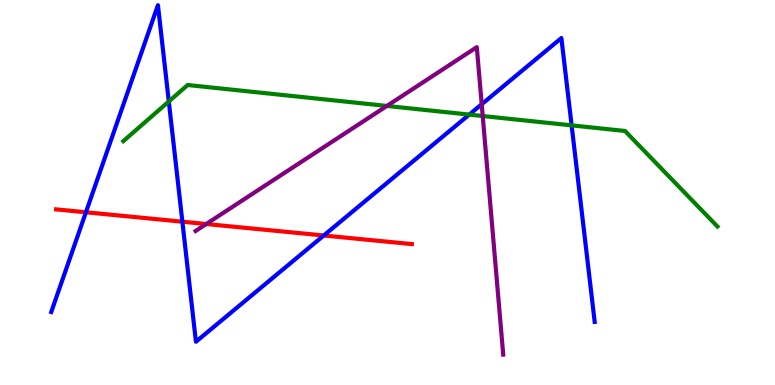[{'lines': ['blue', 'red'], 'intersections': [{'x': 1.11, 'y': 4.49}, {'x': 2.35, 'y': 4.24}, {'x': 4.18, 'y': 3.88}]}, {'lines': ['green', 'red'], 'intersections': []}, {'lines': ['purple', 'red'], 'intersections': [{'x': 2.66, 'y': 4.18}]}, {'lines': ['blue', 'green'], 'intersections': [{'x': 2.18, 'y': 7.36}, {'x': 6.05, 'y': 7.02}, {'x': 7.38, 'y': 6.74}]}, {'lines': ['blue', 'purple'], 'intersections': [{'x': 6.22, 'y': 7.29}]}, {'lines': ['green', 'purple'], 'intersections': [{'x': 4.99, 'y': 7.25}, {'x': 6.23, 'y': 6.99}]}]